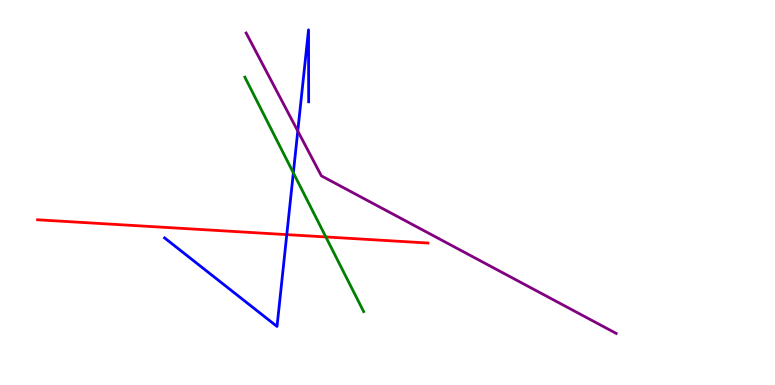[{'lines': ['blue', 'red'], 'intersections': [{'x': 3.7, 'y': 3.91}]}, {'lines': ['green', 'red'], 'intersections': [{'x': 4.2, 'y': 3.85}]}, {'lines': ['purple', 'red'], 'intersections': []}, {'lines': ['blue', 'green'], 'intersections': [{'x': 3.79, 'y': 5.51}]}, {'lines': ['blue', 'purple'], 'intersections': [{'x': 3.84, 'y': 6.6}]}, {'lines': ['green', 'purple'], 'intersections': []}]